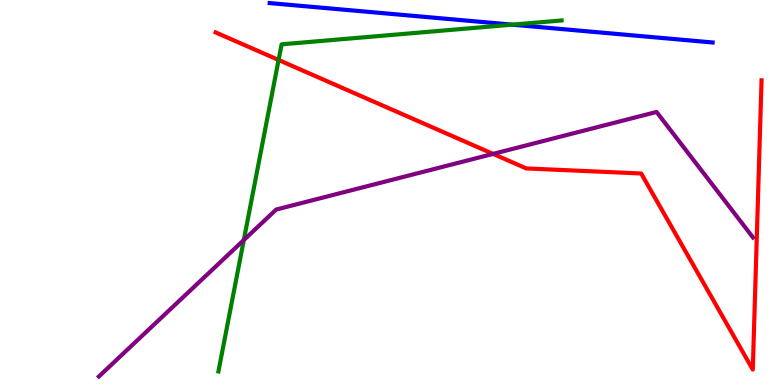[{'lines': ['blue', 'red'], 'intersections': []}, {'lines': ['green', 'red'], 'intersections': [{'x': 3.59, 'y': 8.44}]}, {'lines': ['purple', 'red'], 'intersections': [{'x': 6.36, 'y': 6.0}]}, {'lines': ['blue', 'green'], 'intersections': [{'x': 6.61, 'y': 9.36}]}, {'lines': ['blue', 'purple'], 'intersections': []}, {'lines': ['green', 'purple'], 'intersections': [{'x': 3.15, 'y': 3.76}]}]